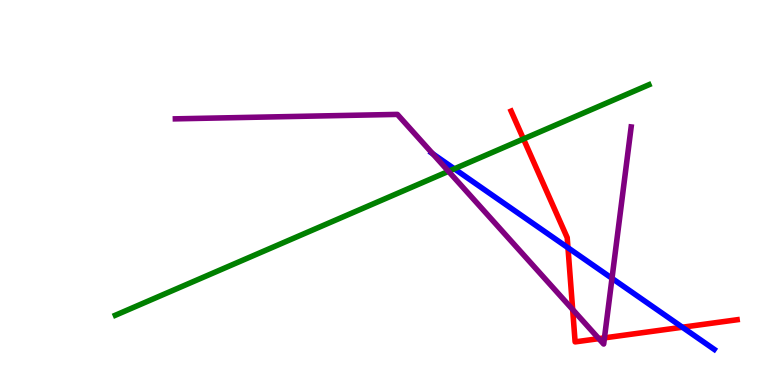[{'lines': ['blue', 'red'], 'intersections': [{'x': 7.33, 'y': 3.56}, {'x': 8.8, 'y': 1.5}]}, {'lines': ['green', 'red'], 'intersections': [{'x': 6.75, 'y': 6.39}]}, {'lines': ['purple', 'red'], 'intersections': [{'x': 7.39, 'y': 1.96}, {'x': 7.73, 'y': 1.2}, {'x': 7.8, 'y': 1.22}]}, {'lines': ['blue', 'green'], 'intersections': [{'x': 5.86, 'y': 5.62}]}, {'lines': ['blue', 'purple'], 'intersections': [{'x': 5.58, 'y': 6.01}, {'x': 7.9, 'y': 2.77}]}, {'lines': ['green', 'purple'], 'intersections': [{'x': 5.79, 'y': 5.55}]}]